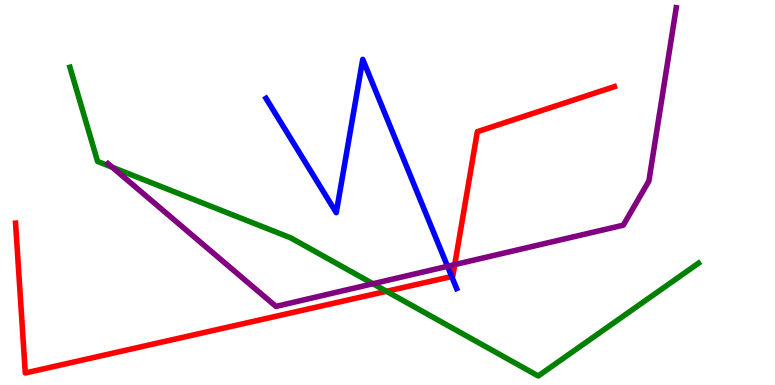[{'lines': ['blue', 'red'], 'intersections': [{'x': 5.83, 'y': 2.82}]}, {'lines': ['green', 'red'], 'intersections': [{'x': 4.99, 'y': 2.43}]}, {'lines': ['purple', 'red'], 'intersections': [{'x': 5.87, 'y': 3.13}]}, {'lines': ['blue', 'green'], 'intersections': []}, {'lines': ['blue', 'purple'], 'intersections': [{'x': 5.77, 'y': 3.08}]}, {'lines': ['green', 'purple'], 'intersections': [{'x': 1.45, 'y': 5.66}, {'x': 4.81, 'y': 2.63}]}]